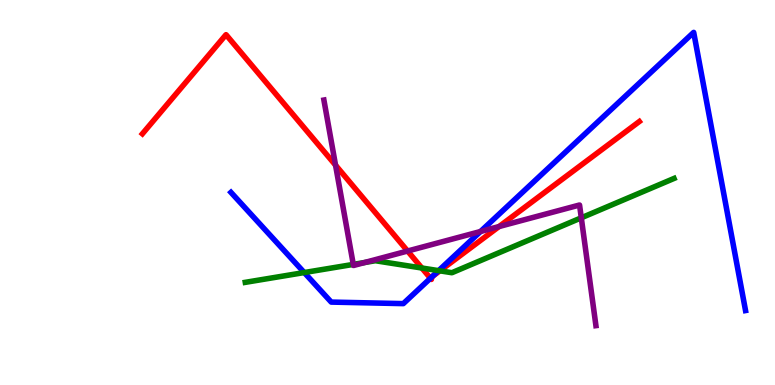[{'lines': ['blue', 'red'], 'intersections': [{'x': 5.55, 'y': 2.77}, {'x': 5.57, 'y': 2.8}, {'x': 5.58, 'y': 2.82}]}, {'lines': ['green', 'red'], 'intersections': [{'x': 5.44, 'y': 3.04}, {'x': 5.68, 'y': 2.97}]}, {'lines': ['purple', 'red'], 'intersections': [{'x': 4.33, 'y': 5.71}, {'x': 5.26, 'y': 3.48}, {'x': 6.44, 'y': 4.12}]}, {'lines': ['blue', 'green'], 'intersections': [{'x': 3.93, 'y': 2.92}, {'x': 5.66, 'y': 2.97}]}, {'lines': ['blue', 'purple'], 'intersections': [{'x': 6.2, 'y': 3.99}]}, {'lines': ['green', 'purple'], 'intersections': [{'x': 4.56, 'y': 3.13}, {'x': 4.71, 'y': 3.18}, {'x': 7.5, 'y': 4.34}]}]